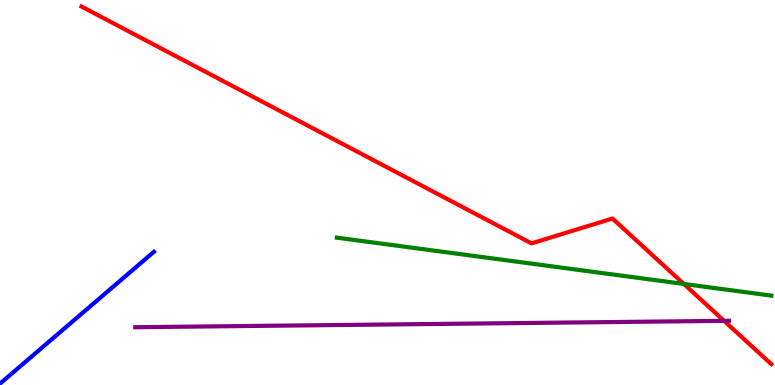[{'lines': ['blue', 'red'], 'intersections': []}, {'lines': ['green', 'red'], 'intersections': [{'x': 8.82, 'y': 2.62}]}, {'lines': ['purple', 'red'], 'intersections': [{'x': 9.34, 'y': 1.67}]}, {'lines': ['blue', 'green'], 'intersections': []}, {'lines': ['blue', 'purple'], 'intersections': []}, {'lines': ['green', 'purple'], 'intersections': []}]